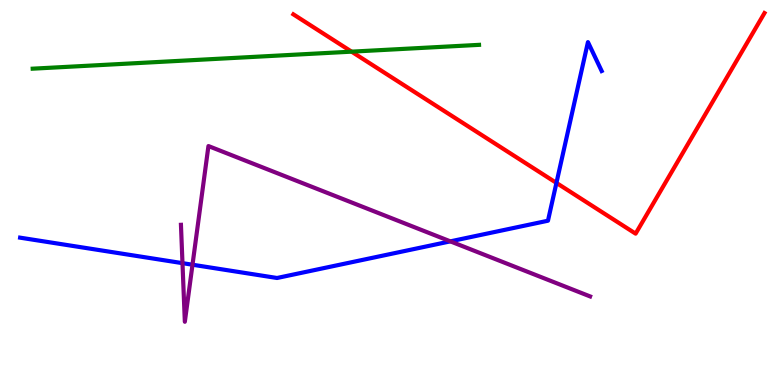[{'lines': ['blue', 'red'], 'intersections': [{'x': 7.18, 'y': 5.25}]}, {'lines': ['green', 'red'], 'intersections': [{'x': 4.54, 'y': 8.66}]}, {'lines': ['purple', 'red'], 'intersections': []}, {'lines': ['blue', 'green'], 'intersections': []}, {'lines': ['blue', 'purple'], 'intersections': [{'x': 2.35, 'y': 3.16}, {'x': 2.48, 'y': 3.12}, {'x': 5.81, 'y': 3.73}]}, {'lines': ['green', 'purple'], 'intersections': []}]